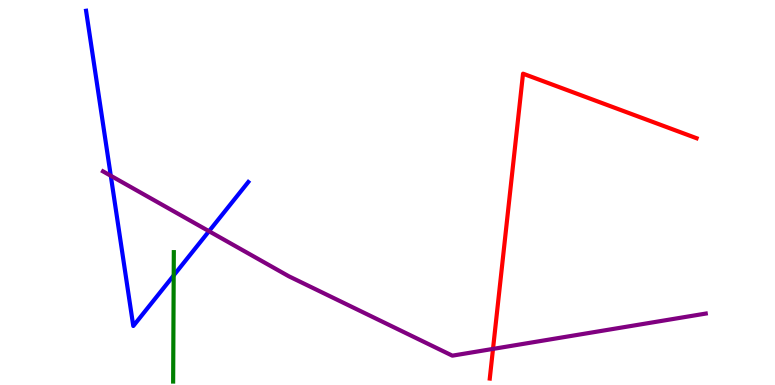[{'lines': ['blue', 'red'], 'intersections': []}, {'lines': ['green', 'red'], 'intersections': []}, {'lines': ['purple', 'red'], 'intersections': [{'x': 6.36, 'y': 0.937}]}, {'lines': ['blue', 'green'], 'intersections': [{'x': 2.24, 'y': 2.85}]}, {'lines': ['blue', 'purple'], 'intersections': [{'x': 1.43, 'y': 5.43}, {'x': 2.7, 'y': 3.99}]}, {'lines': ['green', 'purple'], 'intersections': []}]